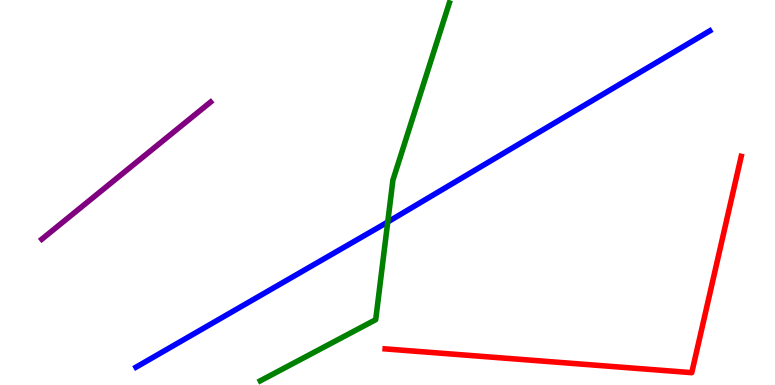[{'lines': ['blue', 'red'], 'intersections': []}, {'lines': ['green', 'red'], 'intersections': []}, {'lines': ['purple', 'red'], 'intersections': []}, {'lines': ['blue', 'green'], 'intersections': [{'x': 5.0, 'y': 4.24}]}, {'lines': ['blue', 'purple'], 'intersections': []}, {'lines': ['green', 'purple'], 'intersections': []}]